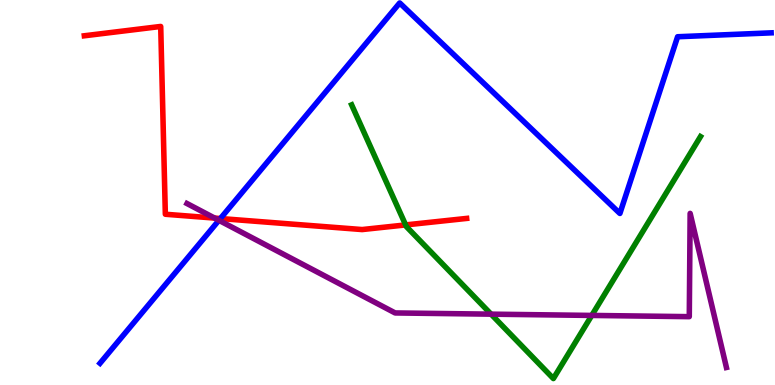[{'lines': ['blue', 'red'], 'intersections': [{'x': 2.84, 'y': 4.32}]}, {'lines': ['green', 'red'], 'intersections': [{'x': 5.23, 'y': 4.16}]}, {'lines': ['purple', 'red'], 'intersections': [{'x': 2.77, 'y': 4.34}]}, {'lines': ['blue', 'green'], 'intersections': []}, {'lines': ['blue', 'purple'], 'intersections': [{'x': 2.82, 'y': 4.28}]}, {'lines': ['green', 'purple'], 'intersections': [{'x': 6.34, 'y': 1.84}, {'x': 7.64, 'y': 1.81}]}]